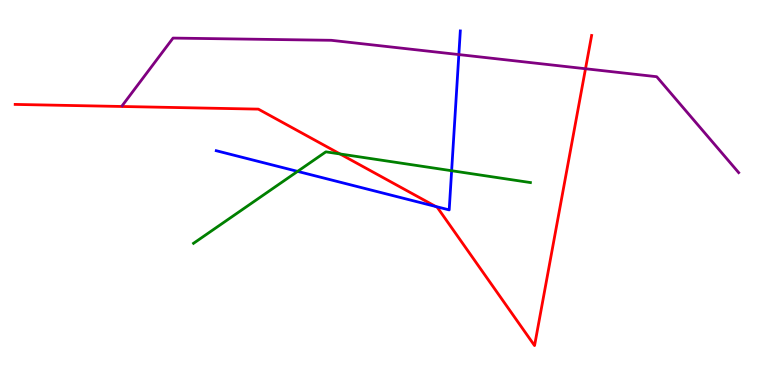[{'lines': ['blue', 'red'], 'intersections': [{'x': 5.62, 'y': 4.64}]}, {'lines': ['green', 'red'], 'intersections': [{'x': 4.39, 'y': 6.0}]}, {'lines': ['purple', 'red'], 'intersections': [{'x': 7.55, 'y': 8.21}]}, {'lines': ['blue', 'green'], 'intersections': [{'x': 3.84, 'y': 5.55}, {'x': 5.83, 'y': 5.57}]}, {'lines': ['blue', 'purple'], 'intersections': [{'x': 5.92, 'y': 8.58}]}, {'lines': ['green', 'purple'], 'intersections': []}]